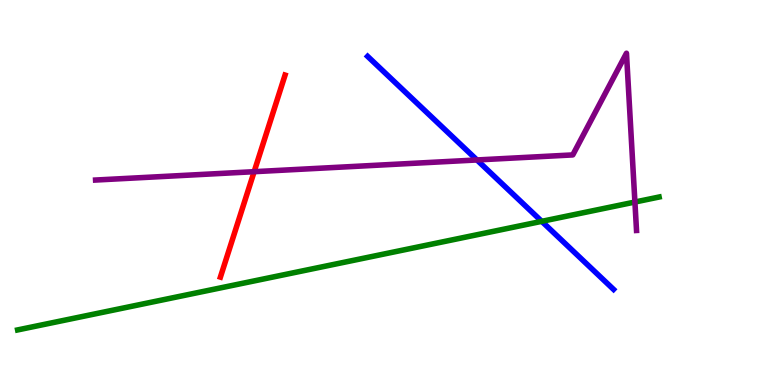[{'lines': ['blue', 'red'], 'intersections': []}, {'lines': ['green', 'red'], 'intersections': []}, {'lines': ['purple', 'red'], 'intersections': [{'x': 3.28, 'y': 5.54}]}, {'lines': ['blue', 'green'], 'intersections': [{'x': 6.99, 'y': 4.25}]}, {'lines': ['blue', 'purple'], 'intersections': [{'x': 6.15, 'y': 5.85}]}, {'lines': ['green', 'purple'], 'intersections': [{'x': 8.19, 'y': 4.75}]}]